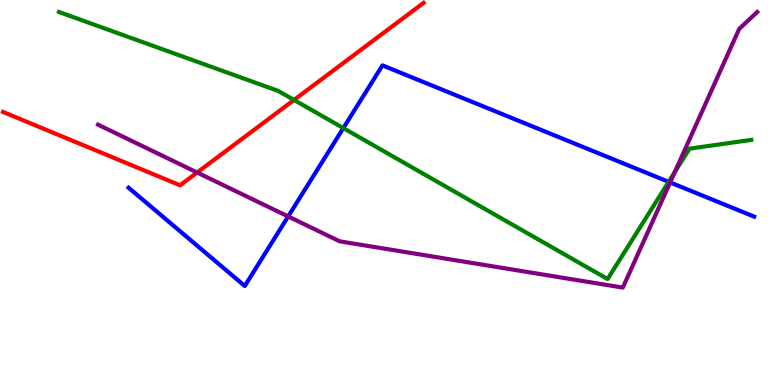[{'lines': ['blue', 'red'], 'intersections': []}, {'lines': ['green', 'red'], 'intersections': [{'x': 3.79, 'y': 7.4}]}, {'lines': ['purple', 'red'], 'intersections': [{'x': 2.54, 'y': 5.52}]}, {'lines': ['blue', 'green'], 'intersections': [{'x': 4.43, 'y': 6.67}, {'x': 8.63, 'y': 5.28}]}, {'lines': ['blue', 'purple'], 'intersections': [{'x': 3.72, 'y': 4.38}, {'x': 8.65, 'y': 5.26}]}, {'lines': ['green', 'purple'], 'intersections': [{'x': 8.71, 'y': 5.53}]}]